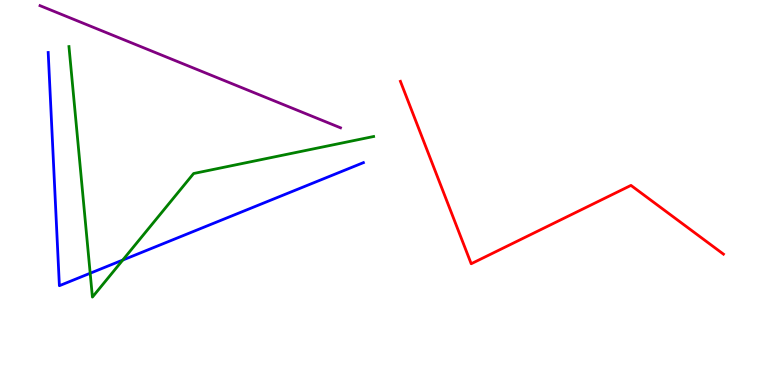[{'lines': ['blue', 'red'], 'intersections': []}, {'lines': ['green', 'red'], 'intersections': []}, {'lines': ['purple', 'red'], 'intersections': []}, {'lines': ['blue', 'green'], 'intersections': [{'x': 1.16, 'y': 2.9}, {'x': 1.58, 'y': 3.25}]}, {'lines': ['blue', 'purple'], 'intersections': []}, {'lines': ['green', 'purple'], 'intersections': []}]